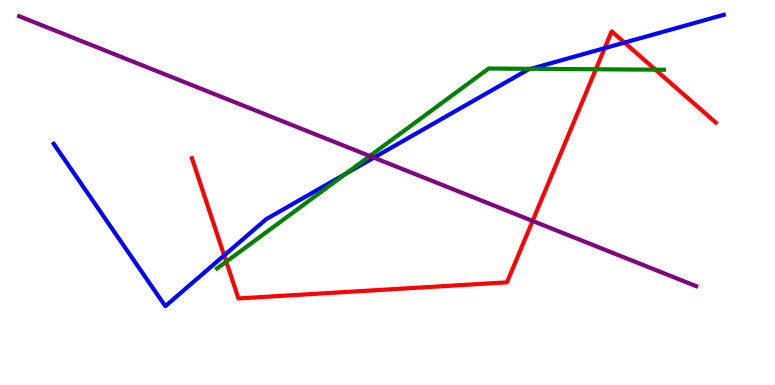[{'lines': ['blue', 'red'], 'intersections': [{'x': 2.89, 'y': 3.37}, {'x': 7.8, 'y': 8.75}, {'x': 8.06, 'y': 8.89}]}, {'lines': ['green', 'red'], 'intersections': [{'x': 2.92, 'y': 3.2}, {'x': 7.69, 'y': 8.2}, {'x': 8.46, 'y': 8.19}]}, {'lines': ['purple', 'red'], 'intersections': [{'x': 6.87, 'y': 4.26}]}, {'lines': ['blue', 'green'], 'intersections': [{'x': 4.46, 'y': 5.49}, {'x': 6.85, 'y': 8.21}]}, {'lines': ['blue', 'purple'], 'intersections': [{'x': 4.82, 'y': 5.91}]}, {'lines': ['green', 'purple'], 'intersections': [{'x': 4.77, 'y': 5.95}]}]